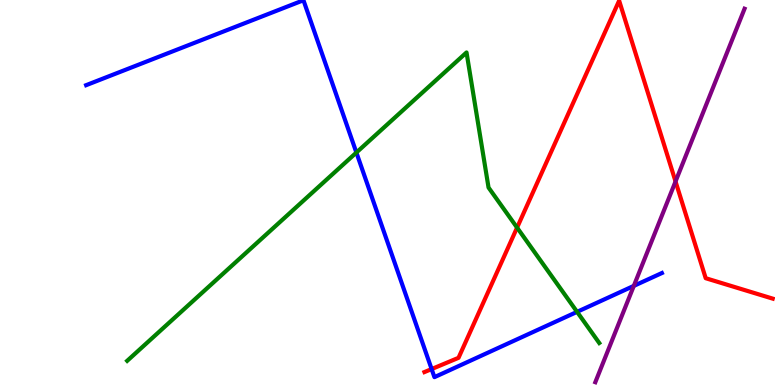[{'lines': ['blue', 'red'], 'intersections': [{'x': 5.57, 'y': 0.414}]}, {'lines': ['green', 'red'], 'intersections': [{'x': 6.67, 'y': 4.09}]}, {'lines': ['purple', 'red'], 'intersections': [{'x': 8.72, 'y': 5.29}]}, {'lines': ['blue', 'green'], 'intersections': [{'x': 4.6, 'y': 6.04}, {'x': 7.45, 'y': 1.9}]}, {'lines': ['blue', 'purple'], 'intersections': [{'x': 8.18, 'y': 2.57}]}, {'lines': ['green', 'purple'], 'intersections': []}]